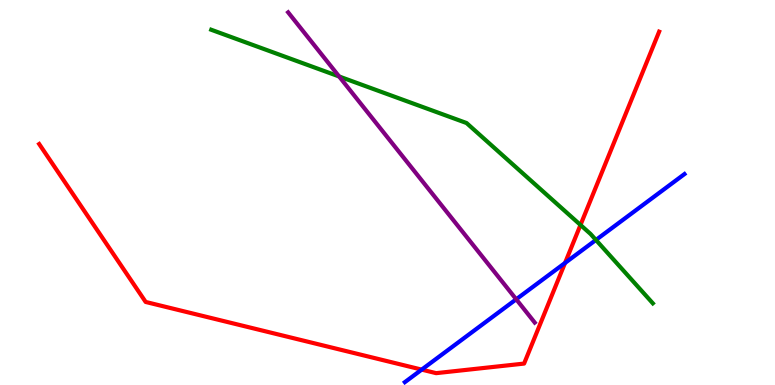[{'lines': ['blue', 'red'], 'intersections': [{'x': 5.44, 'y': 0.4}, {'x': 7.29, 'y': 3.17}]}, {'lines': ['green', 'red'], 'intersections': [{'x': 7.49, 'y': 4.16}]}, {'lines': ['purple', 'red'], 'intersections': []}, {'lines': ['blue', 'green'], 'intersections': [{'x': 7.69, 'y': 3.77}]}, {'lines': ['blue', 'purple'], 'intersections': [{'x': 6.66, 'y': 2.23}]}, {'lines': ['green', 'purple'], 'intersections': [{'x': 4.38, 'y': 8.01}]}]